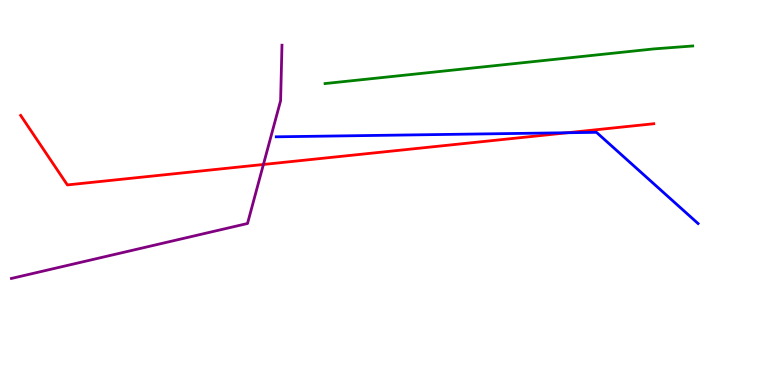[{'lines': ['blue', 'red'], 'intersections': [{'x': 7.32, 'y': 6.55}]}, {'lines': ['green', 'red'], 'intersections': []}, {'lines': ['purple', 'red'], 'intersections': [{'x': 3.4, 'y': 5.73}]}, {'lines': ['blue', 'green'], 'intersections': []}, {'lines': ['blue', 'purple'], 'intersections': []}, {'lines': ['green', 'purple'], 'intersections': []}]